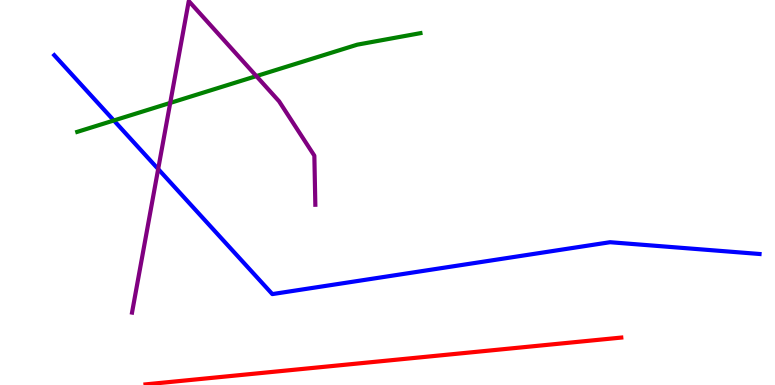[{'lines': ['blue', 'red'], 'intersections': []}, {'lines': ['green', 'red'], 'intersections': []}, {'lines': ['purple', 'red'], 'intersections': []}, {'lines': ['blue', 'green'], 'intersections': [{'x': 1.47, 'y': 6.87}]}, {'lines': ['blue', 'purple'], 'intersections': [{'x': 2.04, 'y': 5.61}]}, {'lines': ['green', 'purple'], 'intersections': [{'x': 2.2, 'y': 7.33}, {'x': 3.31, 'y': 8.02}]}]